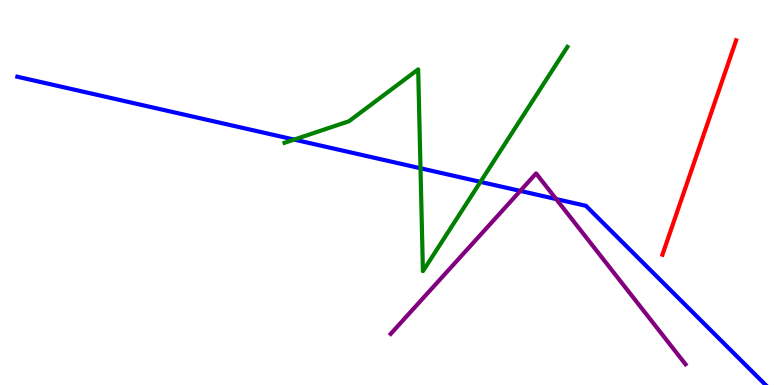[{'lines': ['blue', 'red'], 'intersections': []}, {'lines': ['green', 'red'], 'intersections': []}, {'lines': ['purple', 'red'], 'intersections': []}, {'lines': ['blue', 'green'], 'intersections': [{'x': 3.8, 'y': 6.37}, {'x': 5.43, 'y': 5.63}, {'x': 6.2, 'y': 5.28}]}, {'lines': ['blue', 'purple'], 'intersections': [{'x': 6.71, 'y': 5.04}, {'x': 7.18, 'y': 4.83}]}, {'lines': ['green', 'purple'], 'intersections': []}]